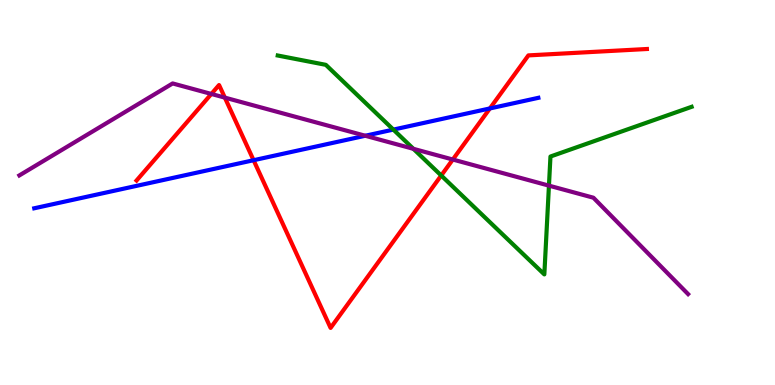[{'lines': ['blue', 'red'], 'intersections': [{'x': 3.27, 'y': 5.84}, {'x': 6.32, 'y': 7.18}]}, {'lines': ['green', 'red'], 'intersections': [{'x': 5.69, 'y': 5.44}]}, {'lines': ['purple', 'red'], 'intersections': [{'x': 2.73, 'y': 7.56}, {'x': 2.9, 'y': 7.46}, {'x': 5.84, 'y': 5.86}]}, {'lines': ['blue', 'green'], 'intersections': [{'x': 5.08, 'y': 6.63}]}, {'lines': ['blue', 'purple'], 'intersections': [{'x': 4.71, 'y': 6.47}]}, {'lines': ['green', 'purple'], 'intersections': [{'x': 5.33, 'y': 6.13}, {'x': 7.08, 'y': 5.18}]}]